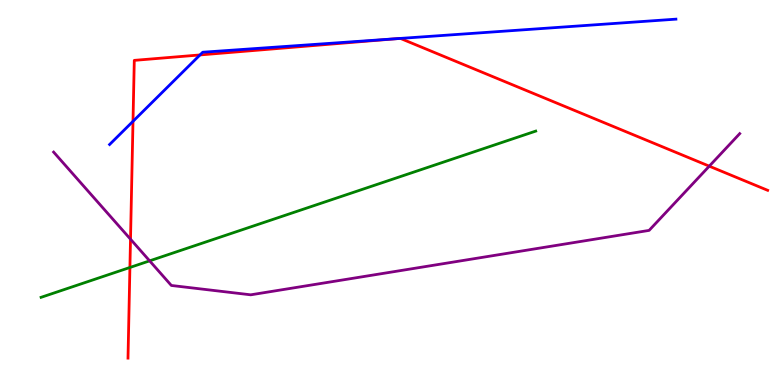[{'lines': ['blue', 'red'], 'intersections': [{'x': 1.72, 'y': 6.85}, {'x': 2.58, 'y': 8.57}, {'x': 5.12, 'y': 9.0}, {'x': 5.17, 'y': 9.0}]}, {'lines': ['green', 'red'], 'intersections': [{'x': 1.68, 'y': 3.05}]}, {'lines': ['purple', 'red'], 'intersections': [{'x': 1.68, 'y': 3.79}, {'x': 9.15, 'y': 5.68}]}, {'lines': ['blue', 'green'], 'intersections': []}, {'lines': ['blue', 'purple'], 'intersections': []}, {'lines': ['green', 'purple'], 'intersections': [{'x': 1.93, 'y': 3.22}]}]